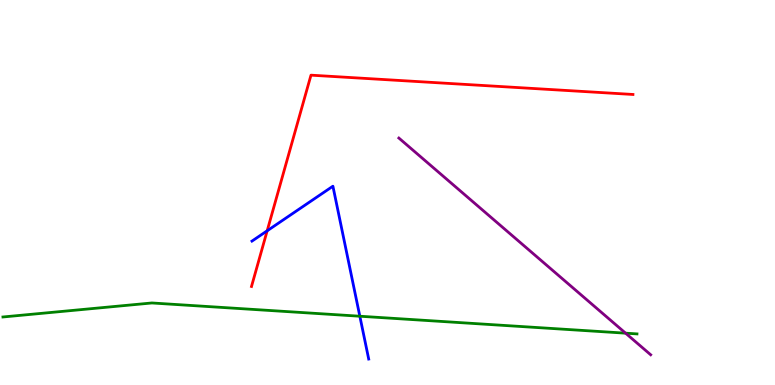[{'lines': ['blue', 'red'], 'intersections': [{'x': 3.45, 'y': 4.01}]}, {'lines': ['green', 'red'], 'intersections': []}, {'lines': ['purple', 'red'], 'intersections': []}, {'lines': ['blue', 'green'], 'intersections': [{'x': 4.64, 'y': 1.79}]}, {'lines': ['blue', 'purple'], 'intersections': []}, {'lines': ['green', 'purple'], 'intersections': [{'x': 8.07, 'y': 1.35}]}]